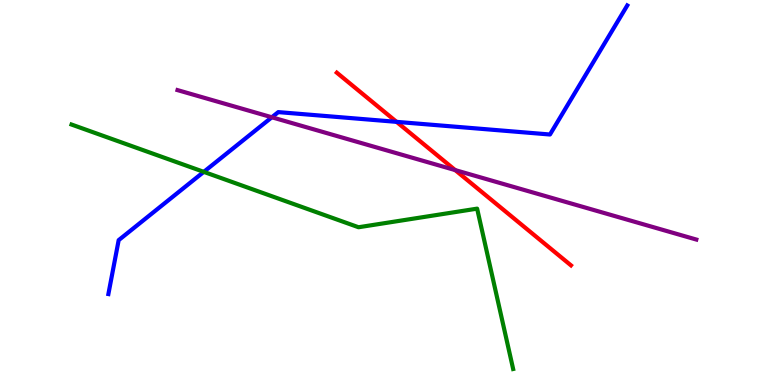[{'lines': ['blue', 'red'], 'intersections': [{'x': 5.12, 'y': 6.83}]}, {'lines': ['green', 'red'], 'intersections': []}, {'lines': ['purple', 'red'], 'intersections': [{'x': 5.87, 'y': 5.58}]}, {'lines': ['blue', 'green'], 'intersections': [{'x': 2.63, 'y': 5.54}]}, {'lines': ['blue', 'purple'], 'intersections': [{'x': 3.51, 'y': 6.95}]}, {'lines': ['green', 'purple'], 'intersections': []}]